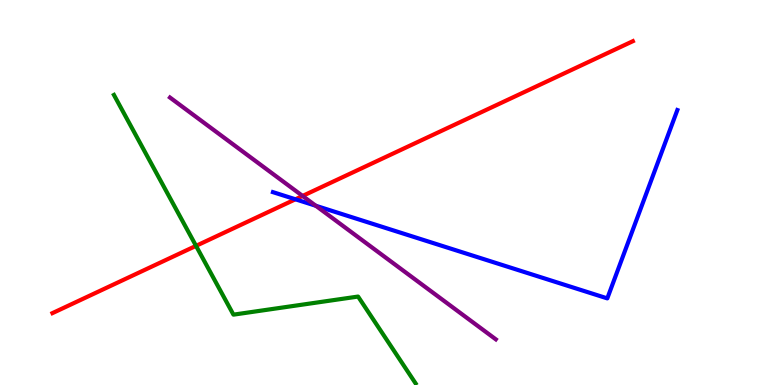[{'lines': ['blue', 'red'], 'intersections': [{'x': 3.81, 'y': 4.82}]}, {'lines': ['green', 'red'], 'intersections': [{'x': 2.53, 'y': 3.61}]}, {'lines': ['purple', 'red'], 'intersections': [{'x': 3.9, 'y': 4.91}]}, {'lines': ['blue', 'green'], 'intersections': []}, {'lines': ['blue', 'purple'], 'intersections': [{'x': 4.08, 'y': 4.66}]}, {'lines': ['green', 'purple'], 'intersections': []}]